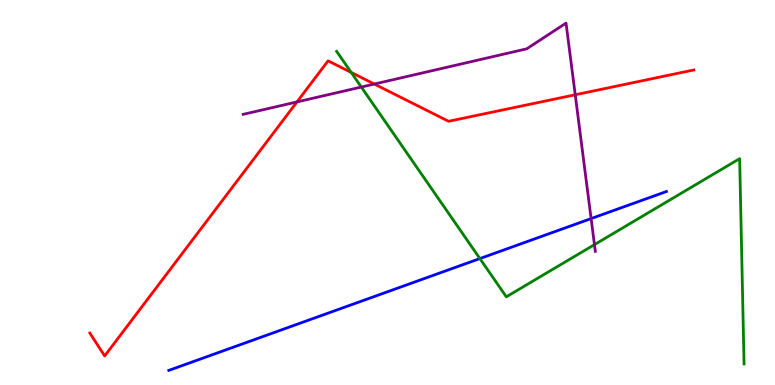[{'lines': ['blue', 'red'], 'intersections': []}, {'lines': ['green', 'red'], 'intersections': [{'x': 4.53, 'y': 8.12}]}, {'lines': ['purple', 'red'], 'intersections': [{'x': 3.83, 'y': 7.35}, {'x': 4.83, 'y': 7.82}, {'x': 7.42, 'y': 7.54}]}, {'lines': ['blue', 'green'], 'intersections': [{'x': 6.19, 'y': 3.28}]}, {'lines': ['blue', 'purple'], 'intersections': [{'x': 7.63, 'y': 4.32}]}, {'lines': ['green', 'purple'], 'intersections': [{'x': 4.66, 'y': 7.74}, {'x': 7.67, 'y': 3.65}]}]